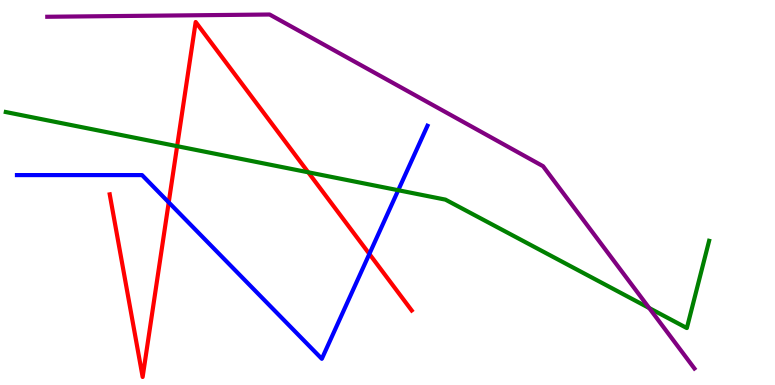[{'lines': ['blue', 'red'], 'intersections': [{'x': 2.18, 'y': 4.74}, {'x': 4.77, 'y': 3.4}]}, {'lines': ['green', 'red'], 'intersections': [{'x': 2.29, 'y': 6.2}, {'x': 3.98, 'y': 5.52}]}, {'lines': ['purple', 'red'], 'intersections': []}, {'lines': ['blue', 'green'], 'intersections': [{'x': 5.14, 'y': 5.06}]}, {'lines': ['blue', 'purple'], 'intersections': []}, {'lines': ['green', 'purple'], 'intersections': [{'x': 8.38, 'y': 2.0}]}]